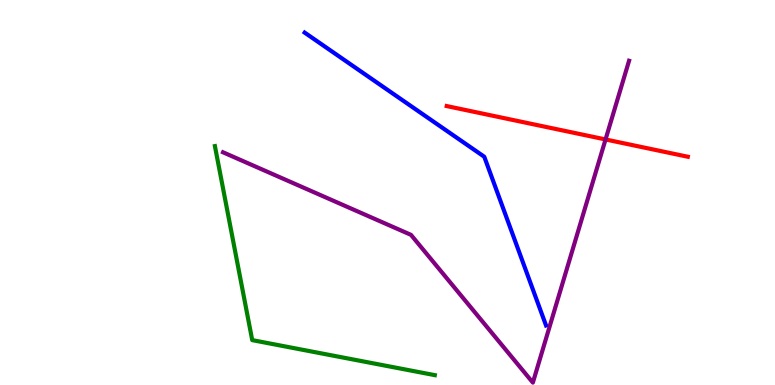[{'lines': ['blue', 'red'], 'intersections': []}, {'lines': ['green', 'red'], 'intersections': []}, {'lines': ['purple', 'red'], 'intersections': [{'x': 7.81, 'y': 6.38}]}, {'lines': ['blue', 'green'], 'intersections': []}, {'lines': ['blue', 'purple'], 'intersections': []}, {'lines': ['green', 'purple'], 'intersections': []}]